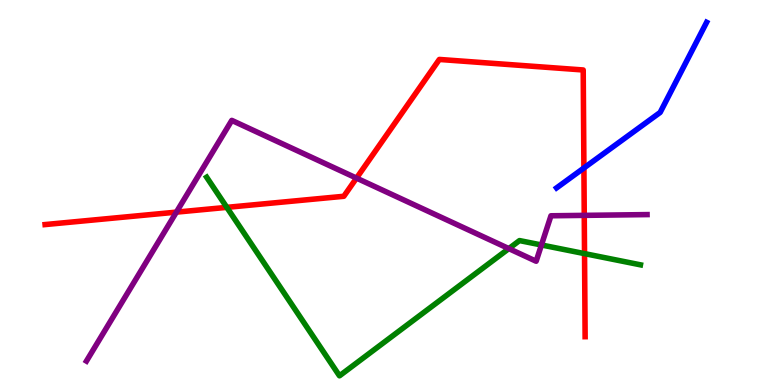[{'lines': ['blue', 'red'], 'intersections': [{'x': 7.53, 'y': 5.64}]}, {'lines': ['green', 'red'], 'intersections': [{'x': 2.93, 'y': 4.61}, {'x': 7.54, 'y': 3.41}]}, {'lines': ['purple', 'red'], 'intersections': [{'x': 2.28, 'y': 4.49}, {'x': 4.6, 'y': 5.37}, {'x': 7.54, 'y': 4.41}]}, {'lines': ['blue', 'green'], 'intersections': []}, {'lines': ['blue', 'purple'], 'intersections': []}, {'lines': ['green', 'purple'], 'intersections': [{'x': 6.57, 'y': 3.54}, {'x': 6.99, 'y': 3.64}]}]